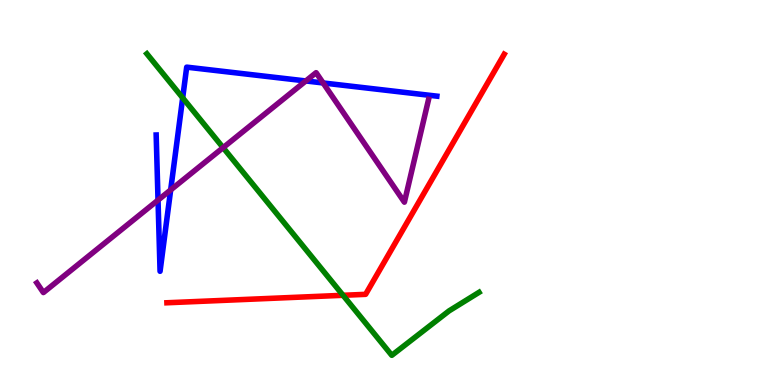[{'lines': ['blue', 'red'], 'intersections': []}, {'lines': ['green', 'red'], 'intersections': [{'x': 4.43, 'y': 2.33}]}, {'lines': ['purple', 'red'], 'intersections': []}, {'lines': ['blue', 'green'], 'intersections': [{'x': 2.36, 'y': 7.46}]}, {'lines': ['blue', 'purple'], 'intersections': [{'x': 2.04, 'y': 4.8}, {'x': 2.2, 'y': 5.07}, {'x': 3.95, 'y': 7.9}, {'x': 4.17, 'y': 7.85}]}, {'lines': ['green', 'purple'], 'intersections': [{'x': 2.88, 'y': 6.16}]}]